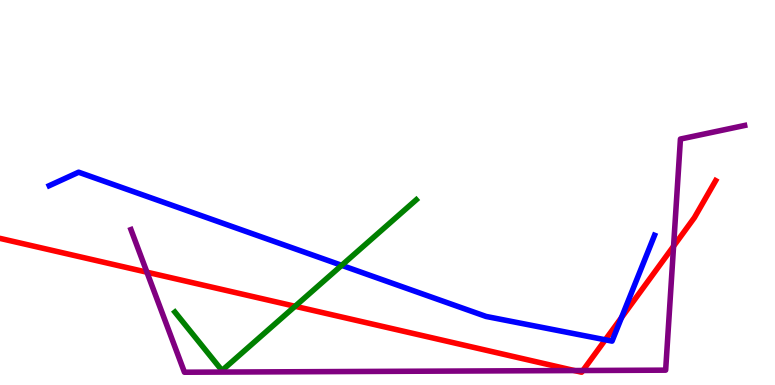[{'lines': ['blue', 'red'], 'intersections': [{'x': 7.81, 'y': 1.17}, {'x': 8.02, 'y': 1.75}]}, {'lines': ['green', 'red'], 'intersections': [{'x': 3.81, 'y': 2.04}]}, {'lines': ['purple', 'red'], 'intersections': [{'x': 1.9, 'y': 2.93}, {'x': 7.41, 'y': 0.375}, {'x': 7.52, 'y': 0.376}, {'x': 8.69, 'y': 3.61}]}, {'lines': ['blue', 'green'], 'intersections': [{'x': 4.41, 'y': 3.11}]}, {'lines': ['blue', 'purple'], 'intersections': []}, {'lines': ['green', 'purple'], 'intersections': []}]